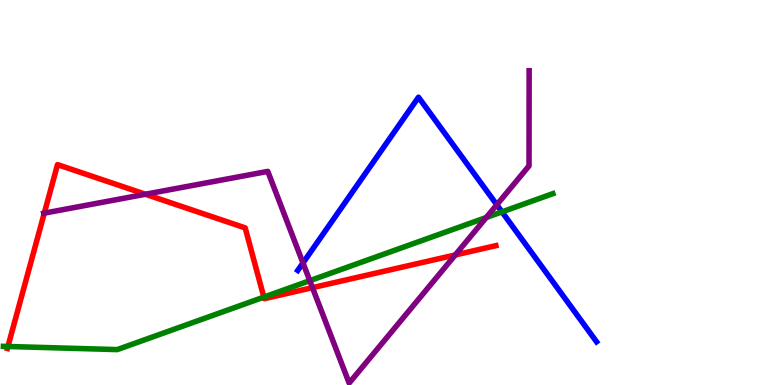[{'lines': ['blue', 'red'], 'intersections': []}, {'lines': ['green', 'red'], 'intersections': [{'x': 0.102, 'y': 1.0}, {'x': 3.4, 'y': 2.28}]}, {'lines': ['purple', 'red'], 'intersections': [{'x': 0.571, 'y': 4.46}, {'x': 1.88, 'y': 4.95}, {'x': 4.03, 'y': 2.53}, {'x': 5.87, 'y': 3.38}]}, {'lines': ['blue', 'green'], 'intersections': [{'x': 6.48, 'y': 4.5}]}, {'lines': ['blue', 'purple'], 'intersections': [{'x': 3.91, 'y': 3.17}, {'x': 6.41, 'y': 4.68}]}, {'lines': ['green', 'purple'], 'intersections': [{'x': 4.0, 'y': 2.71}, {'x': 6.27, 'y': 4.35}]}]